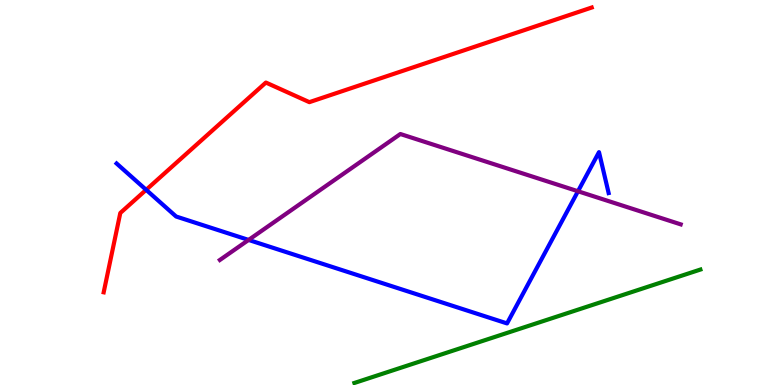[{'lines': ['blue', 'red'], 'intersections': [{'x': 1.89, 'y': 5.07}]}, {'lines': ['green', 'red'], 'intersections': []}, {'lines': ['purple', 'red'], 'intersections': []}, {'lines': ['blue', 'green'], 'intersections': []}, {'lines': ['blue', 'purple'], 'intersections': [{'x': 3.21, 'y': 3.77}, {'x': 7.46, 'y': 5.03}]}, {'lines': ['green', 'purple'], 'intersections': []}]